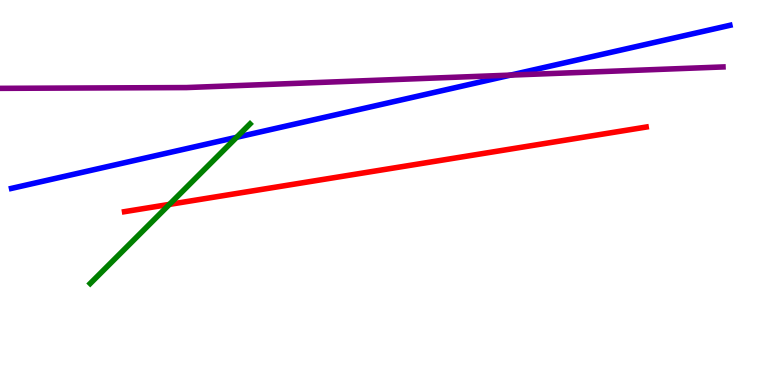[{'lines': ['blue', 'red'], 'intersections': []}, {'lines': ['green', 'red'], 'intersections': [{'x': 2.19, 'y': 4.69}]}, {'lines': ['purple', 'red'], 'intersections': []}, {'lines': ['blue', 'green'], 'intersections': [{'x': 3.05, 'y': 6.43}]}, {'lines': ['blue', 'purple'], 'intersections': [{'x': 6.59, 'y': 8.05}]}, {'lines': ['green', 'purple'], 'intersections': []}]